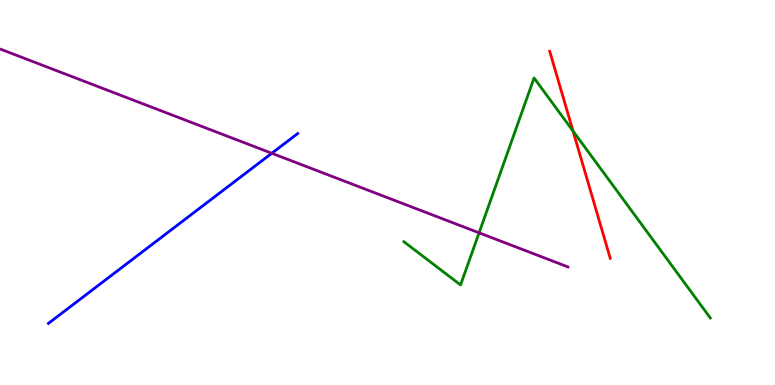[{'lines': ['blue', 'red'], 'intersections': []}, {'lines': ['green', 'red'], 'intersections': [{'x': 7.39, 'y': 6.6}]}, {'lines': ['purple', 'red'], 'intersections': []}, {'lines': ['blue', 'green'], 'intersections': []}, {'lines': ['blue', 'purple'], 'intersections': [{'x': 3.51, 'y': 6.02}]}, {'lines': ['green', 'purple'], 'intersections': [{'x': 6.18, 'y': 3.95}]}]